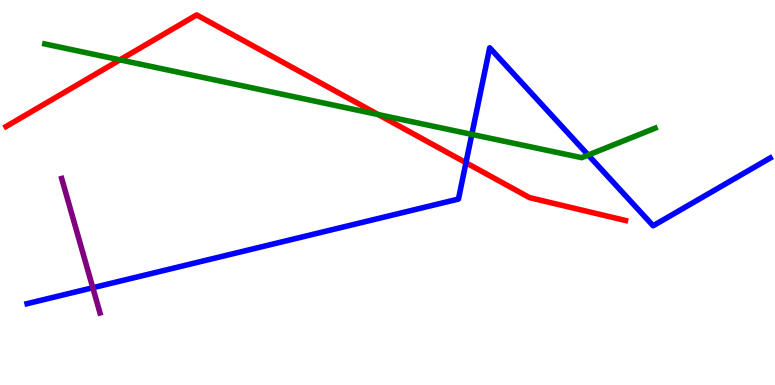[{'lines': ['blue', 'red'], 'intersections': [{'x': 6.01, 'y': 5.77}]}, {'lines': ['green', 'red'], 'intersections': [{'x': 1.55, 'y': 8.45}, {'x': 4.88, 'y': 7.02}]}, {'lines': ['purple', 'red'], 'intersections': []}, {'lines': ['blue', 'green'], 'intersections': [{'x': 6.09, 'y': 6.51}, {'x': 7.59, 'y': 5.97}]}, {'lines': ['blue', 'purple'], 'intersections': [{'x': 1.2, 'y': 2.53}]}, {'lines': ['green', 'purple'], 'intersections': []}]